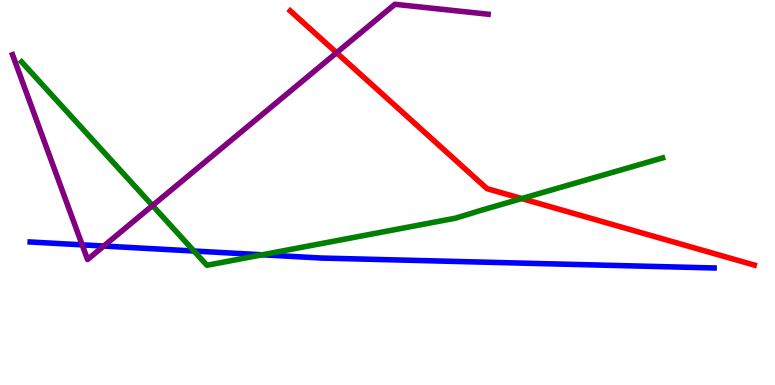[{'lines': ['blue', 'red'], 'intersections': []}, {'lines': ['green', 'red'], 'intersections': [{'x': 6.73, 'y': 4.84}]}, {'lines': ['purple', 'red'], 'intersections': [{'x': 4.34, 'y': 8.63}]}, {'lines': ['blue', 'green'], 'intersections': [{'x': 2.5, 'y': 3.48}, {'x': 3.38, 'y': 3.38}]}, {'lines': ['blue', 'purple'], 'intersections': [{'x': 1.06, 'y': 3.64}, {'x': 1.34, 'y': 3.61}]}, {'lines': ['green', 'purple'], 'intersections': [{'x': 1.97, 'y': 4.66}]}]